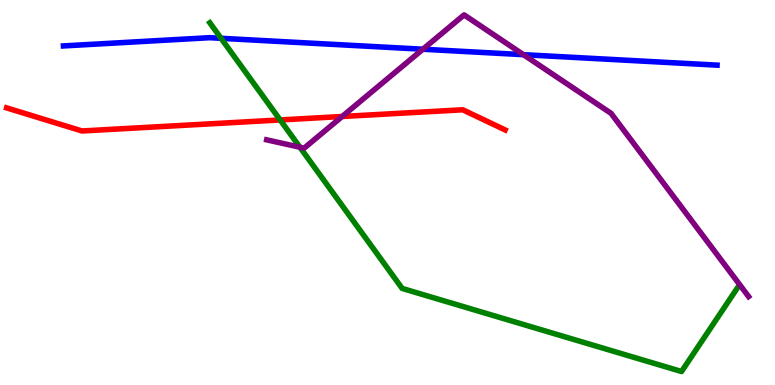[{'lines': ['blue', 'red'], 'intersections': []}, {'lines': ['green', 'red'], 'intersections': [{'x': 3.62, 'y': 6.88}]}, {'lines': ['purple', 'red'], 'intersections': [{'x': 4.41, 'y': 6.97}]}, {'lines': ['blue', 'green'], 'intersections': [{'x': 2.85, 'y': 9.01}]}, {'lines': ['blue', 'purple'], 'intersections': [{'x': 5.46, 'y': 8.72}, {'x': 6.75, 'y': 8.58}]}, {'lines': ['green', 'purple'], 'intersections': [{'x': 3.87, 'y': 6.18}]}]